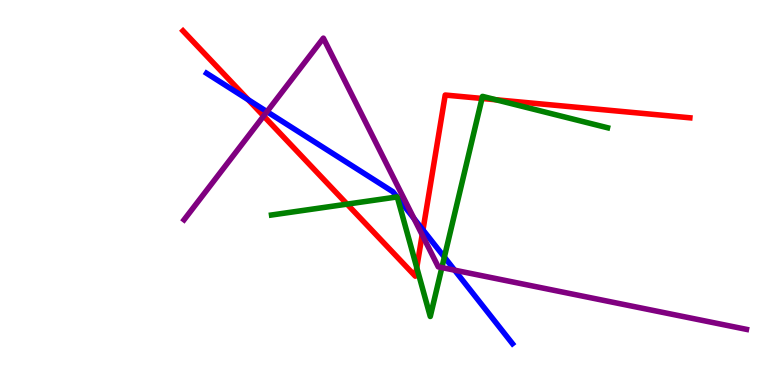[{'lines': ['blue', 'red'], 'intersections': [{'x': 3.2, 'y': 7.41}, {'x': 5.46, 'y': 4.03}]}, {'lines': ['green', 'red'], 'intersections': [{'x': 4.48, 'y': 4.7}, {'x': 5.38, 'y': 3.05}, {'x': 6.22, 'y': 7.44}, {'x': 6.4, 'y': 7.41}]}, {'lines': ['purple', 'red'], 'intersections': [{'x': 3.4, 'y': 6.99}, {'x': 5.45, 'y': 3.9}]}, {'lines': ['blue', 'green'], 'intersections': [{'x': 5.12, 'y': 4.88}, {'x': 5.13, 'y': 4.87}, {'x': 5.73, 'y': 3.32}]}, {'lines': ['blue', 'purple'], 'intersections': [{'x': 3.44, 'y': 7.1}, {'x': 5.34, 'y': 4.32}, {'x': 5.87, 'y': 2.98}]}, {'lines': ['green', 'purple'], 'intersections': [{'x': 5.7, 'y': 3.05}]}]